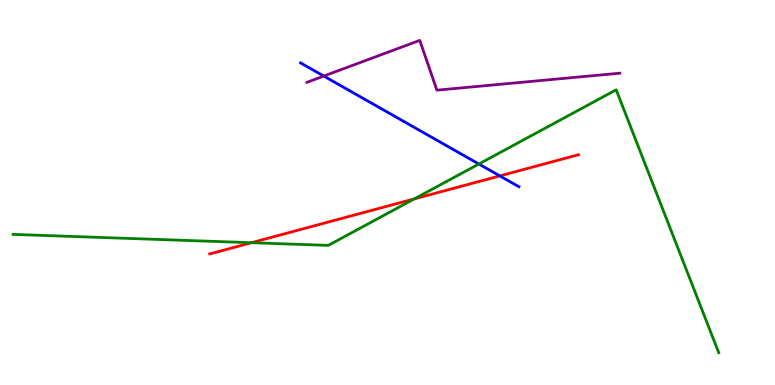[{'lines': ['blue', 'red'], 'intersections': [{'x': 6.45, 'y': 5.43}]}, {'lines': ['green', 'red'], 'intersections': [{'x': 3.24, 'y': 3.7}, {'x': 5.35, 'y': 4.83}]}, {'lines': ['purple', 'red'], 'intersections': []}, {'lines': ['blue', 'green'], 'intersections': [{'x': 6.18, 'y': 5.74}]}, {'lines': ['blue', 'purple'], 'intersections': [{'x': 4.18, 'y': 8.02}]}, {'lines': ['green', 'purple'], 'intersections': []}]